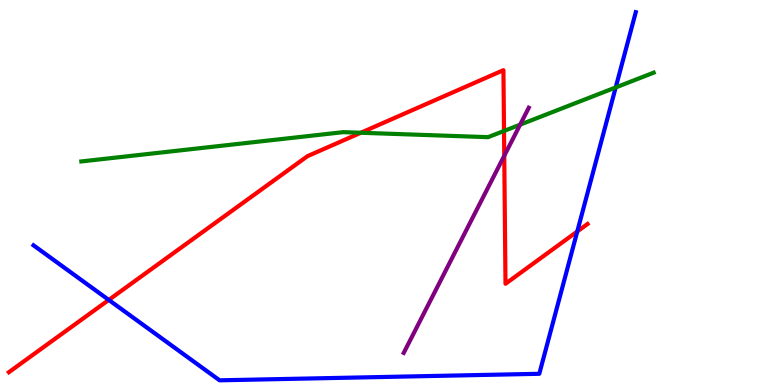[{'lines': ['blue', 'red'], 'intersections': [{'x': 1.4, 'y': 2.21}, {'x': 7.45, 'y': 3.99}]}, {'lines': ['green', 'red'], 'intersections': [{'x': 4.66, 'y': 6.55}, {'x': 6.5, 'y': 6.6}]}, {'lines': ['purple', 'red'], 'intersections': [{'x': 6.51, 'y': 5.95}]}, {'lines': ['blue', 'green'], 'intersections': [{'x': 7.94, 'y': 7.73}]}, {'lines': ['blue', 'purple'], 'intersections': []}, {'lines': ['green', 'purple'], 'intersections': [{'x': 6.71, 'y': 6.76}]}]